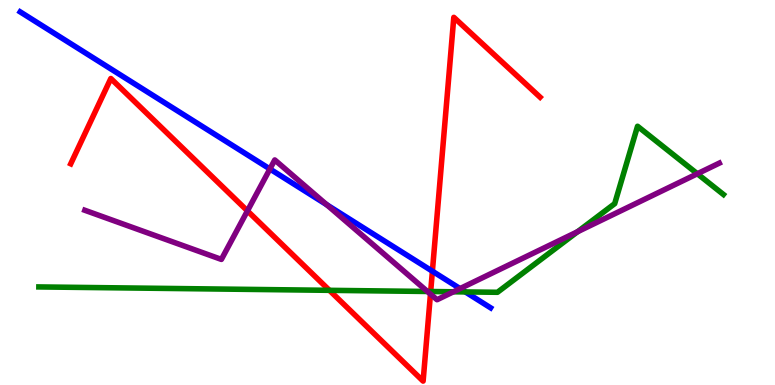[{'lines': ['blue', 'red'], 'intersections': [{'x': 5.58, 'y': 2.96}]}, {'lines': ['green', 'red'], 'intersections': [{'x': 4.25, 'y': 2.46}, {'x': 5.56, 'y': 2.43}]}, {'lines': ['purple', 'red'], 'intersections': [{'x': 3.19, 'y': 4.52}, {'x': 5.55, 'y': 2.36}]}, {'lines': ['blue', 'green'], 'intersections': [{'x': 6.0, 'y': 2.42}]}, {'lines': ['blue', 'purple'], 'intersections': [{'x': 3.48, 'y': 5.61}, {'x': 4.22, 'y': 4.68}, {'x': 5.94, 'y': 2.5}]}, {'lines': ['green', 'purple'], 'intersections': [{'x': 5.52, 'y': 2.43}, {'x': 5.85, 'y': 2.42}, {'x': 7.45, 'y': 3.98}, {'x': 9.0, 'y': 5.49}]}]